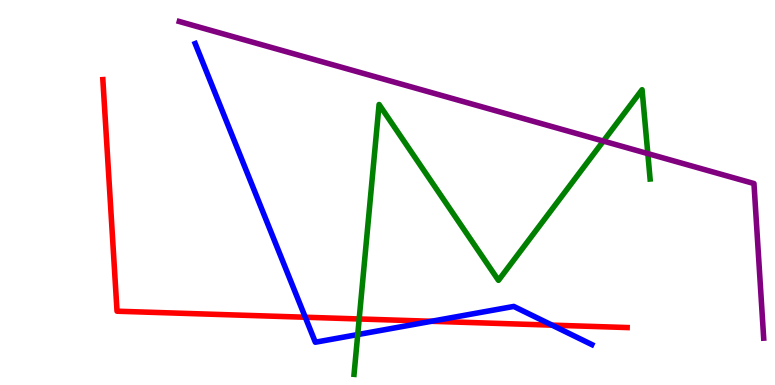[{'lines': ['blue', 'red'], 'intersections': [{'x': 3.94, 'y': 1.76}, {'x': 5.57, 'y': 1.66}, {'x': 7.12, 'y': 1.55}]}, {'lines': ['green', 'red'], 'intersections': [{'x': 4.63, 'y': 1.72}]}, {'lines': ['purple', 'red'], 'intersections': []}, {'lines': ['blue', 'green'], 'intersections': [{'x': 4.62, 'y': 1.31}]}, {'lines': ['blue', 'purple'], 'intersections': []}, {'lines': ['green', 'purple'], 'intersections': [{'x': 7.79, 'y': 6.34}, {'x': 8.36, 'y': 6.01}]}]